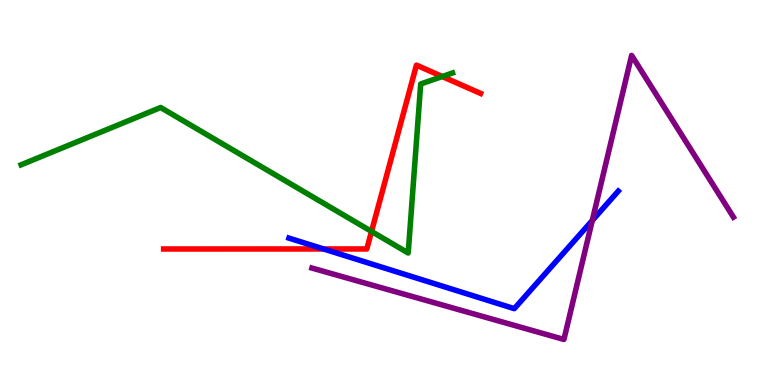[{'lines': ['blue', 'red'], 'intersections': [{'x': 4.18, 'y': 3.53}]}, {'lines': ['green', 'red'], 'intersections': [{'x': 4.79, 'y': 3.99}, {'x': 5.71, 'y': 8.01}]}, {'lines': ['purple', 'red'], 'intersections': []}, {'lines': ['blue', 'green'], 'intersections': []}, {'lines': ['blue', 'purple'], 'intersections': [{'x': 7.64, 'y': 4.27}]}, {'lines': ['green', 'purple'], 'intersections': []}]